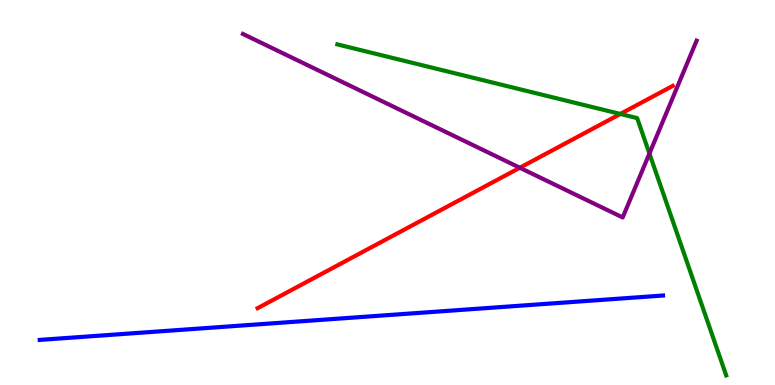[{'lines': ['blue', 'red'], 'intersections': []}, {'lines': ['green', 'red'], 'intersections': [{'x': 8.0, 'y': 7.04}]}, {'lines': ['purple', 'red'], 'intersections': [{'x': 6.71, 'y': 5.64}]}, {'lines': ['blue', 'green'], 'intersections': []}, {'lines': ['blue', 'purple'], 'intersections': []}, {'lines': ['green', 'purple'], 'intersections': [{'x': 8.38, 'y': 6.01}]}]